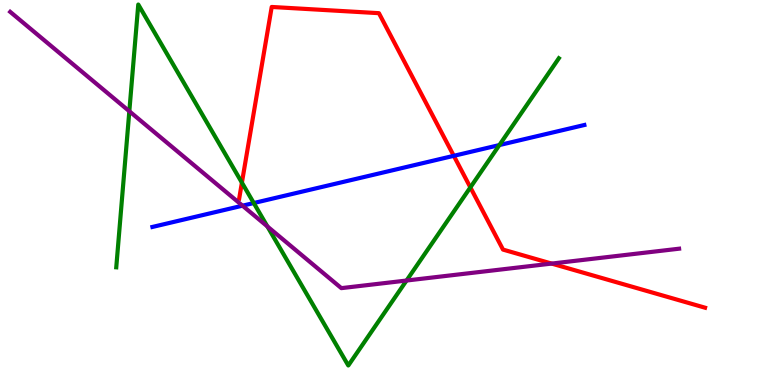[{'lines': ['blue', 'red'], 'intersections': [{'x': 5.86, 'y': 5.95}]}, {'lines': ['green', 'red'], 'intersections': [{'x': 3.12, 'y': 5.26}, {'x': 6.07, 'y': 5.13}]}, {'lines': ['purple', 'red'], 'intersections': [{'x': 7.12, 'y': 3.15}]}, {'lines': ['blue', 'green'], 'intersections': [{'x': 3.27, 'y': 4.73}, {'x': 6.44, 'y': 6.23}]}, {'lines': ['blue', 'purple'], 'intersections': [{'x': 3.13, 'y': 4.66}]}, {'lines': ['green', 'purple'], 'intersections': [{'x': 1.67, 'y': 7.11}, {'x': 3.45, 'y': 4.12}, {'x': 5.25, 'y': 2.71}]}]